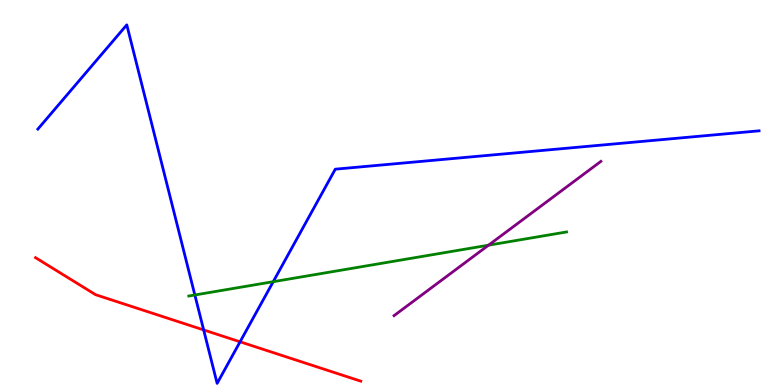[{'lines': ['blue', 'red'], 'intersections': [{'x': 2.63, 'y': 1.43}, {'x': 3.1, 'y': 1.12}]}, {'lines': ['green', 'red'], 'intersections': []}, {'lines': ['purple', 'red'], 'intersections': []}, {'lines': ['blue', 'green'], 'intersections': [{'x': 2.51, 'y': 2.34}, {'x': 3.53, 'y': 2.68}]}, {'lines': ['blue', 'purple'], 'intersections': []}, {'lines': ['green', 'purple'], 'intersections': [{'x': 6.3, 'y': 3.63}]}]